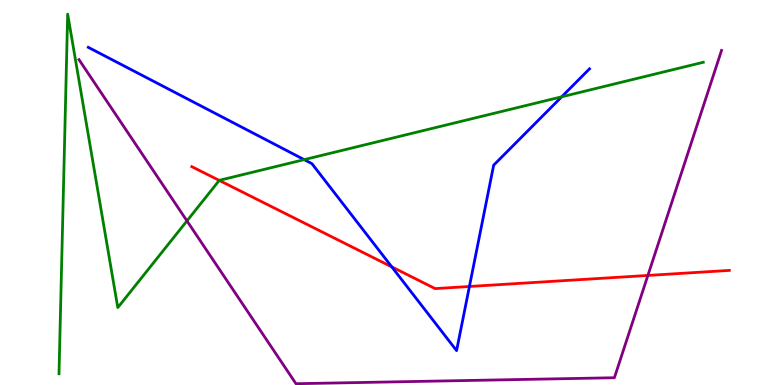[{'lines': ['blue', 'red'], 'intersections': [{'x': 5.06, 'y': 3.07}, {'x': 6.06, 'y': 2.56}]}, {'lines': ['green', 'red'], 'intersections': [{'x': 2.83, 'y': 5.31}]}, {'lines': ['purple', 'red'], 'intersections': [{'x': 8.36, 'y': 2.85}]}, {'lines': ['blue', 'green'], 'intersections': [{'x': 3.93, 'y': 5.85}, {'x': 7.25, 'y': 7.49}]}, {'lines': ['blue', 'purple'], 'intersections': []}, {'lines': ['green', 'purple'], 'intersections': [{'x': 2.41, 'y': 4.26}]}]